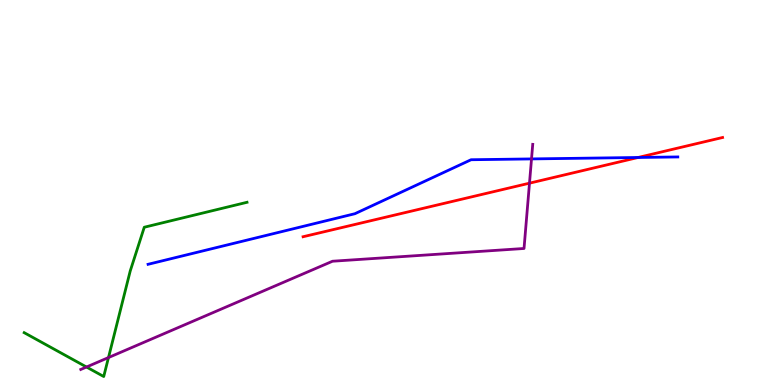[{'lines': ['blue', 'red'], 'intersections': [{'x': 8.23, 'y': 5.91}]}, {'lines': ['green', 'red'], 'intersections': []}, {'lines': ['purple', 'red'], 'intersections': [{'x': 6.83, 'y': 5.24}]}, {'lines': ['blue', 'green'], 'intersections': []}, {'lines': ['blue', 'purple'], 'intersections': [{'x': 6.86, 'y': 5.87}]}, {'lines': ['green', 'purple'], 'intersections': [{'x': 1.12, 'y': 0.467}, {'x': 1.4, 'y': 0.713}]}]